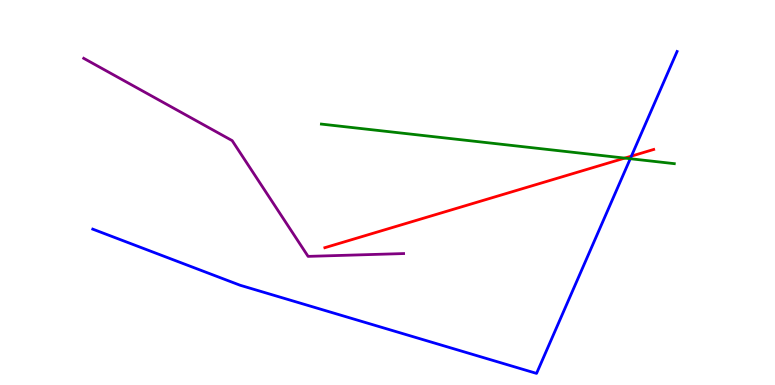[{'lines': ['blue', 'red'], 'intersections': [{'x': 8.15, 'y': 5.94}]}, {'lines': ['green', 'red'], 'intersections': [{'x': 8.06, 'y': 5.89}]}, {'lines': ['purple', 'red'], 'intersections': []}, {'lines': ['blue', 'green'], 'intersections': [{'x': 8.13, 'y': 5.88}]}, {'lines': ['blue', 'purple'], 'intersections': []}, {'lines': ['green', 'purple'], 'intersections': []}]